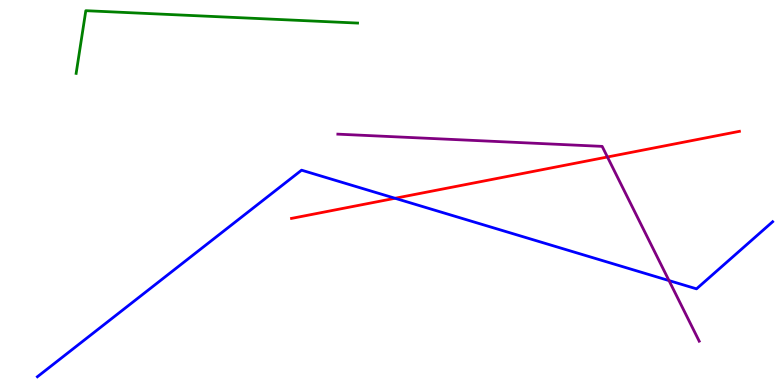[{'lines': ['blue', 'red'], 'intersections': [{'x': 5.1, 'y': 4.85}]}, {'lines': ['green', 'red'], 'intersections': []}, {'lines': ['purple', 'red'], 'intersections': [{'x': 7.84, 'y': 5.92}]}, {'lines': ['blue', 'green'], 'intersections': []}, {'lines': ['blue', 'purple'], 'intersections': [{'x': 8.63, 'y': 2.71}]}, {'lines': ['green', 'purple'], 'intersections': []}]